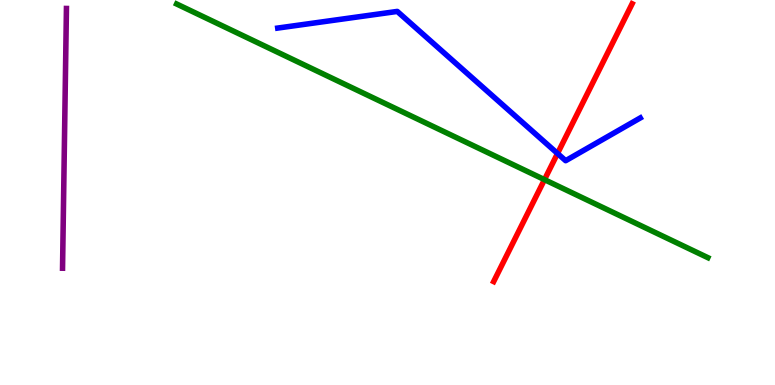[{'lines': ['blue', 'red'], 'intersections': [{'x': 7.19, 'y': 6.01}]}, {'lines': ['green', 'red'], 'intersections': [{'x': 7.03, 'y': 5.33}]}, {'lines': ['purple', 'red'], 'intersections': []}, {'lines': ['blue', 'green'], 'intersections': []}, {'lines': ['blue', 'purple'], 'intersections': []}, {'lines': ['green', 'purple'], 'intersections': []}]